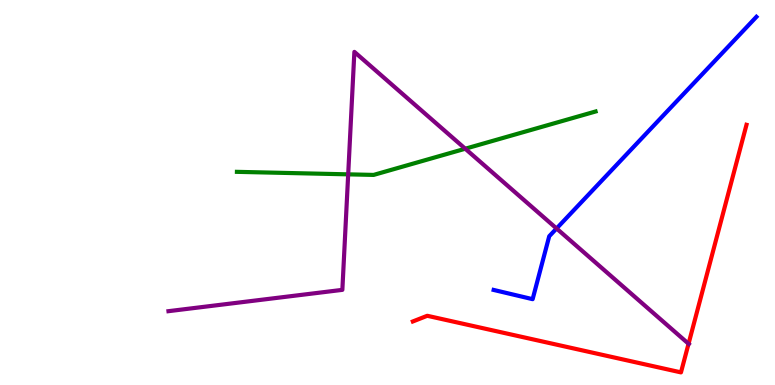[{'lines': ['blue', 'red'], 'intersections': []}, {'lines': ['green', 'red'], 'intersections': []}, {'lines': ['purple', 'red'], 'intersections': [{'x': 8.88, 'y': 1.07}]}, {'lines': ['blue', 'green'], 'intersections': []}, {'lines': ['blue', 'purple'], 'intersections': [{'x': 7.18, 'y': 4.07}]}, {'lines': ['green', 'purple'], 'intersections': [{'x': 4.49, 'y': 5.47}, {'x': 6.0, 'y': 6.14}]}]